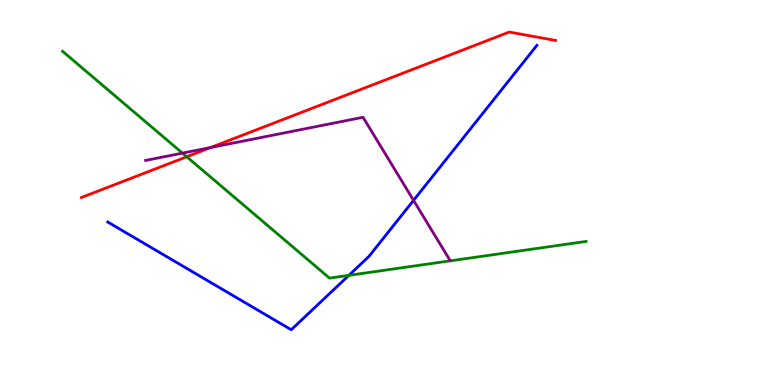[{'lines': ['blue', 'red'], 'intersections': []}, {'lines': ['green', 'red'], 'intersections': [{'x': 2.41, 'y': 5.93}]}, {'lines': ['purple', 'red'], 'intersections': [{'x': 2.72, 'y': 6.17}]}, {'lines': ['blue', 'green'], 'intersections': [{'x': 4.5, 'y': 2.85}]}, {'lines': ['blue', 'purple'], 'intersections': [{'x': 5.34, 'y': 4.8}]}, {'lines': ['green', 'purple'], 'intersections': [{'x': 2.35, 'y': 6.02}]}]